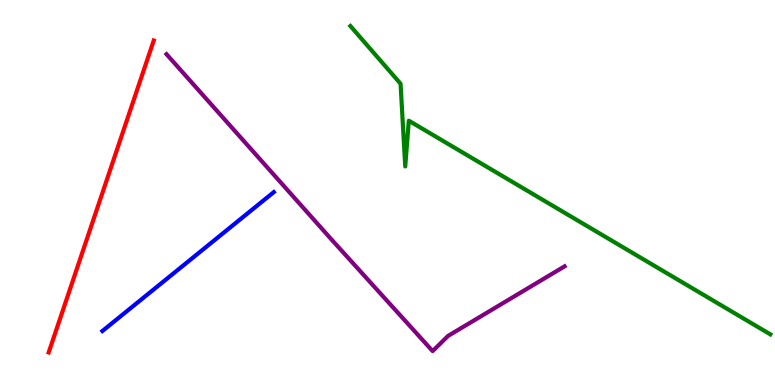[{'lines': ['blue', 'red'], 'intersections': []}, {'lines': ['green', 'red'], 'intersections': []}, {'lines': ['purple', 'red'], 'intersections': []}, {'lines': ['blue', 'green'], 'intersections': []}, {'lines': ['blue', 'purple'], 'intersections': []}, {'lines': ['green', 'purple'], 'intersections': []}]